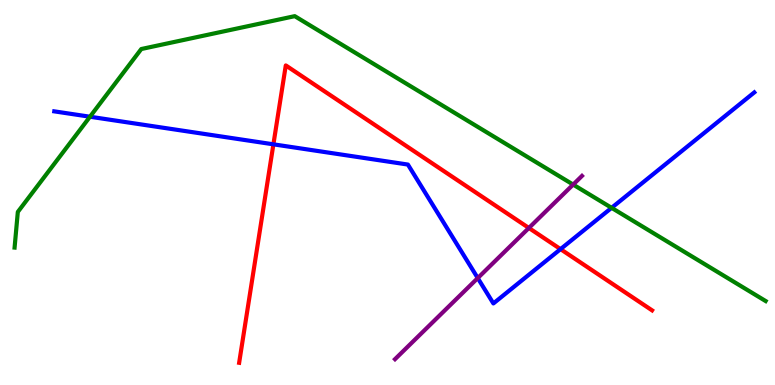[{'lines': ['blue', 'red'], 'intersections': [{'x': 3.53, 'y': 6.25}, {'x': 7.23, 'y': 3.53}]}, {'lines': ['green', 'red'], 'intersections': []}, {'lines': ['purple', 'red'], 'intersections': [{'x': 6.82, 'y': 4.08}]}, {'lines': ['blue', 'green'], 'intersections': [{'x': 1.16, 'y': 6.97}, {'x': 7.89, 'y': 4.6}]}, {'lines': ['blue', 'purple'], 'intersections': [{'x': 6.16, 'y': 2.78}]}, {'lines': ['green', 'purple'], 'intersections': [{'x': 7.4, 'y': 5.21}]}]